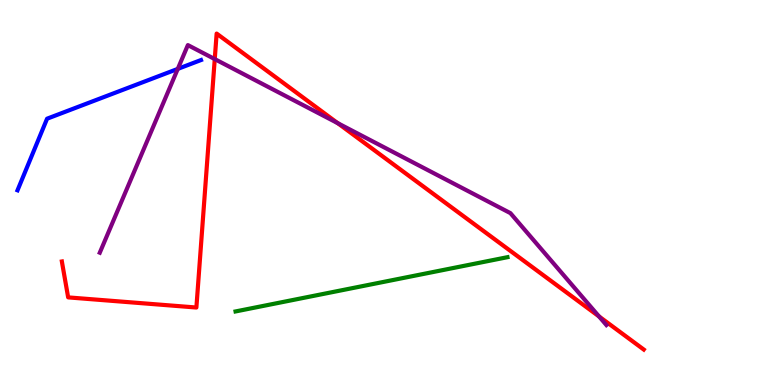[{'lines': ['blue', 'red'], 'intersections': []}, {'lines': ['green', 'red'], 'intersections': []}, {'lines': ['purple', 'red'], 'intersections': [{'x': 2.77, 'y': 8.47}, {'x': 4.36, 'y': 6.8}, {'x': 7.73, 'y': 1.78}]}, {'lines': ['blue', 'green'], 'intersections': []}, {'lines': ['blue', 'purple'], 'intersections': [{'x': 2.29, 'y': 8.21}]}, {'lines': ['green', 'purple'], 'intersections': []}]